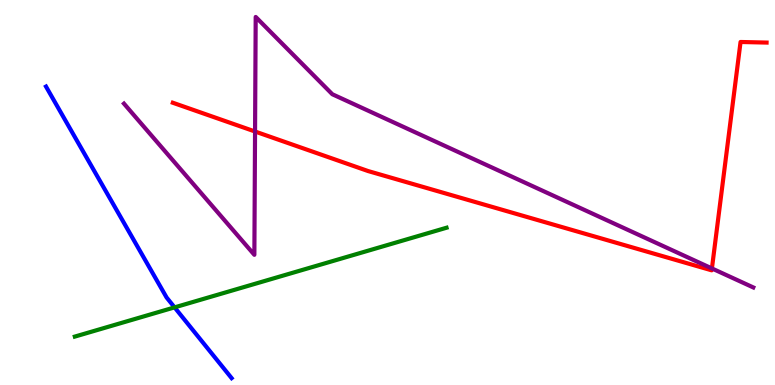[{'lines': ['blue', 'red'], 'intersections': []}, {'lines': ['green', 'red'], 'intersections': []}, {'lines': ['purple', 'red'], 'intersections': [{'x': 3.29, 'y': 6.58}, {'x': 9.19, 'y': 3.03}]}, {'lines': ['blue', 'green'], 'intersections': [{'x': 2.25, 'y': 2.02}]}, {'lines': ['blue', 'purple'], 'intersections': []}, {'lines': ['green', 'purple'], 'intersections': []}]